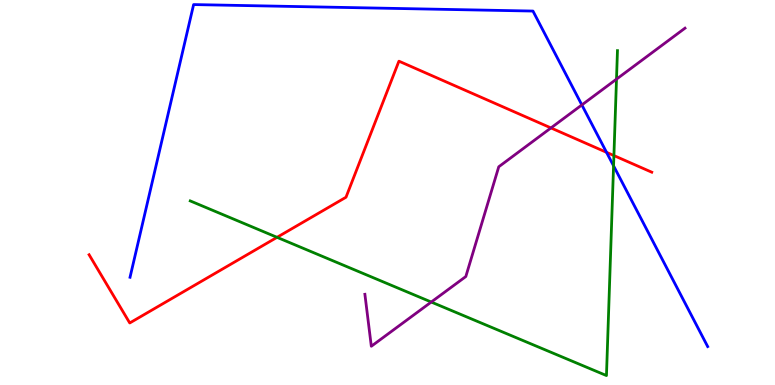[{'lines': ['blue', 'red'], 'intersections': [{'x': 7.83, 'y': 6.04}]}, {'lines': ['green', 'red'], 'intersections': [{'x': 3.57, 'y': 3.84}, {'x': 7.92, 'y': 5.96}]}, {'lines': ['purple', 'red'], 'intersections': [{'x': 7.11, 'y': 6.68}]}, {'lines': ['blue', 'green'], 'intersections': [{'x': 7.92, 'y': 5.69}]}, {'lines': ['blue', 'purple'], 'intersections': [{'x': 7.51, 'y': 7.27}]}, {'lines': ['green', 'purple'], 'intersections': [{'x': 5.56, 'y': 2.15}, {'x': 7.95, 'y': 7.94}]}]